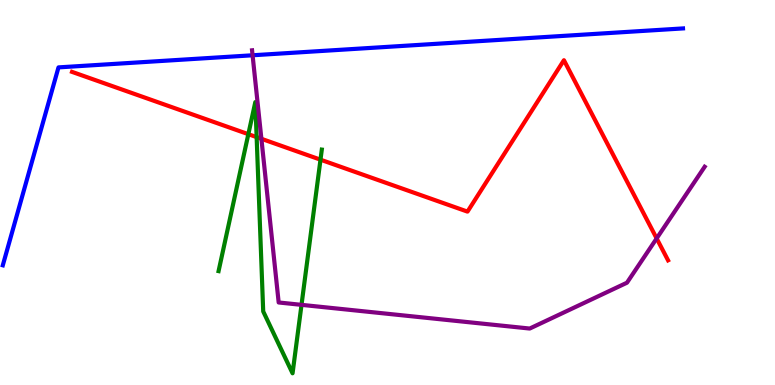[{'lines': ['blue', 'red'], 'intersections': []}, {'lines': ['green', 'red'], 'intersections': [{'x': 3.2, 'y': 6.51}, {'x': 3.31, 'y': 6.44}, {'x': 4.14, 'y': 5.85}]}, {'lines': ['purple', 'red'], 'intersections': [{'x': 3.37, 'y': 6.39}, {'x': 8.47, 'y': 3.81}]}, {'lines': ['blue', 'green'], 'intersections': []}, {'lines': ['blue', 'purple'], 'intersections': [{'x': 3.26, 'y': 8.56}]}, {'lines': ['green', 'purple'], 'intersections': [{'x': 3.89, 'y': 2.08}]}]